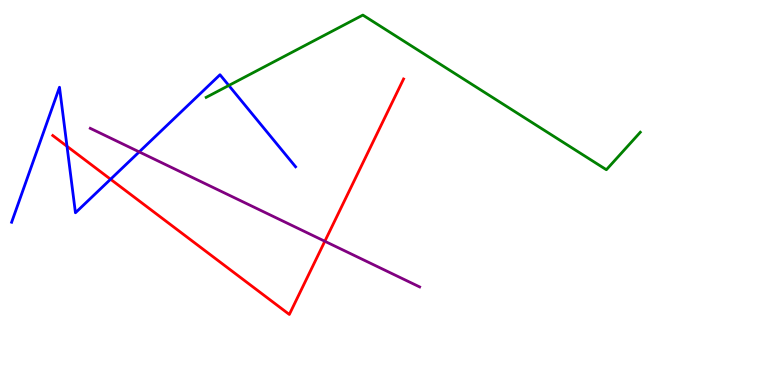[{'lines': ['blue', 'red'], 'intersections': [{'x': 0.865, 'y': 6.2}, {'x': 1.43, 'y': 5.34}]}, {'lines': ['green', 'red'], 'intersections': []}, {'lines': ['purple', 'red'], 'intersections': [{'x': 4.19, 'y': 3.73}]}, {'lines': ['blue', 'green'], 'intersections': [{'x': 2.95, 'y': 7.78}]}, {'lines': ['blue', 'purple'], 'intersections': [{'x': 1.8, 'y': 6.05}]}, {'lines': ['green', 'purple'], 'intersections': []}]